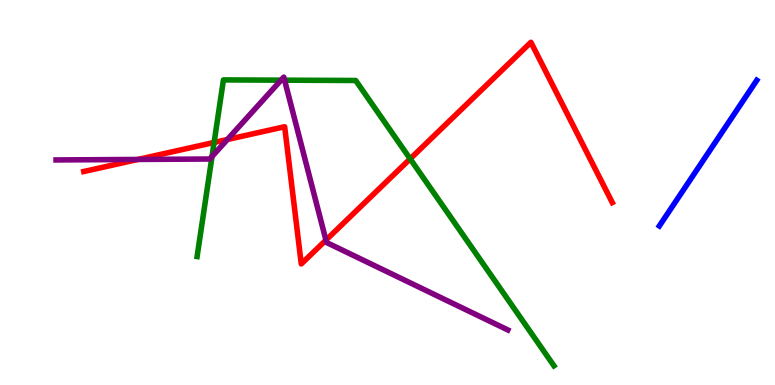[{'lines': ['blue', 'red'], 'intersections': []}, {'lines': ['green', 'red'], 'intersections': [{'x': 2.76, 'y': 6.3}, {'x': 5.29, 'y': 5.87}]}, {'lines': ['purple', 'red'], 'intersections': [{'x': 1.78, 'y': 5.86}, {'x': 2.93, 'y': 6.38}, {'x': 4.21, 'y': 3.76}]}, {'lines': ['blue', 'green'], 'intersections': []}, {'lines': ['blue', 'purple'], 'intersections': []}, {'lines': ['green', 'purple'], 'intersections': [{'x': 2.74, 'y': 5.93}, {'x': 3.63, 'y': 7.92}, {'x': 3.67, 'y': 7.92}]}]